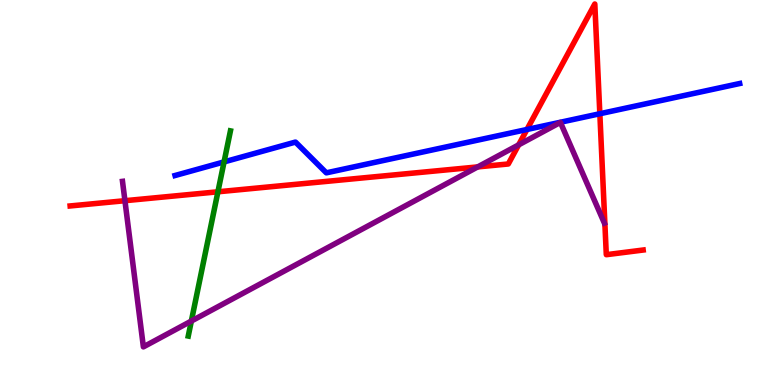[{'lines': ['blue', 'red'], 'intersections': [{'x': 6.8, 'y': 6.64}, {'x': 7.74, 'y': 7.05}]}, {'lines': ['green', 'red'], 'intersections': [{'x': 2.81, 'y': 5.02}]}, {'lines': ['purple', 'red'], 'intersections': [{'x': 1.61, 'y': 4.79}, {'x': 6.16, 'y': 5.66}, {'x': 6.69, 'y': 6.24}]}, {'lines': ['blue', 'green'], 'intersections': [{'x': 2.89, 'y': 5.79}]}, {'lines': ['blue', 'purple'], 'intersections': []}, {'lines': ['green', 'purple'], 'intersections': [{'x': 2.47, 'y': 1.66}]}]